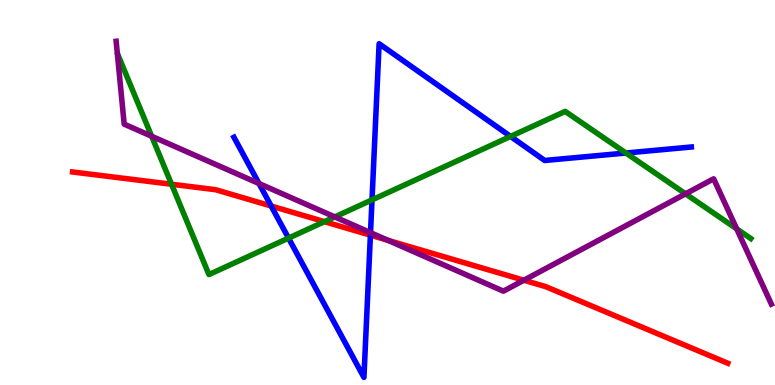[{'lines': ['blue', 'red'], 'intersections': [{'x': 3.5, 'y': 4.65}, {'x': 4.78, 'y': 3.89}]}, {'lines': ['green', 'red'], 'intersections': [{'x': 2.21, 'y': 5.21}, {'x': 4.19, 'y': 4.24}]}, {'lines': ['purple', 'red'], 'intersections': [{'x': 5.0, 'y': 3.76}, {'x': 6.76, 'y': 2.72}]}, {'lines': ['blue', 'green'], 'intersections': [{'x': 3.72, 'y': 3.82}, {'x': 4.8, 'y': 4.81}, {'x': 6.59, 'y': 6.46}, {'x': 8.08, 'y': 6.03}]}, {'lines': ['blue', 'purple'], 'intersections': [{'x': 3.34, 'y': 5.23}, {'x': 4.78, 'y': 3.96}]}, {'lines': ['green', 'purple'], 'intersections': [{'x': 1.96, 'y': 6.46}, {'x': 4.32, 'y': 4.37}, {'x': 8.85, 'y': 4.97}, {'x': 9.51, 'y': 4.05}]}]